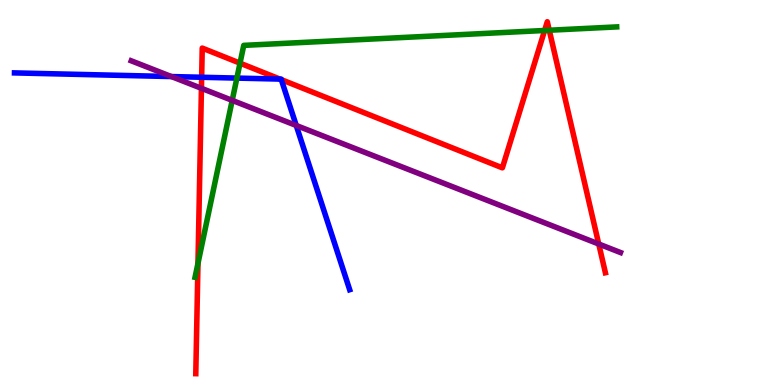[{'lines': ['blue', 'red'], 'intersections': [{'x': 2.6, 'y': 7.99}, {'x': 3.61, 'y': 7.95}, {'x': 3.63, 'y': 7.93}]}, {'lines': ['green', 'red'], 'intersections': [{'x': 2.55, 'y': 3.16}, {'x': 3.1, 'y': 8.36}, {'x': 7.03, 'y': 9.21}, {'x': 7.09, 'y': 9.21}]}, {'lines': ['purple', 'red'], 'intersections': [{'x': 2.6, 'y': 7.71}, {'x': 7.73, 'y': 3.66}]}, {'lines': ['blue', 'green'], 'intersections': [{'x': 3.06, 'y': 7.97}]}, {'lines': ['blue', 'purple'], 'intersections': [{'x': 2.21, 'y': 8.01}, {'x': 3.82, 'y': 6.74}]}, {'lines': ['green', 'purple'], 'intersections': [{'x': 3.0, 'y': 7.39}]}]